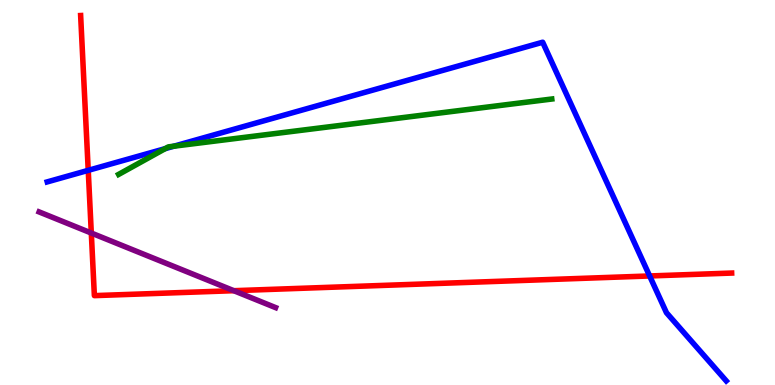[{'lines': ['blue', 'red'], 'intersections': [{'x': 1.14, 'y': 5.58}, {'x': 8.38, 'y': 2.83}]}, {'lines': ['green', 'red'], 'intersections': []}, {'lines': ['purple', 'red'], 'intersections': [{'x': 1.18, 'y': 3.95}, {'x': 3.02, 'y': 2.45}]}, {'lines': ['blue', 'green'], 'intersections': [{'x': 2.13, 'y': 6.14}, {'x': 2.24, 'y': 6.2}]}, {'lines': ['blue', 'purple'], 'intersections': []}, {'lines': ['green', 'purple'], 'intersections': []}]